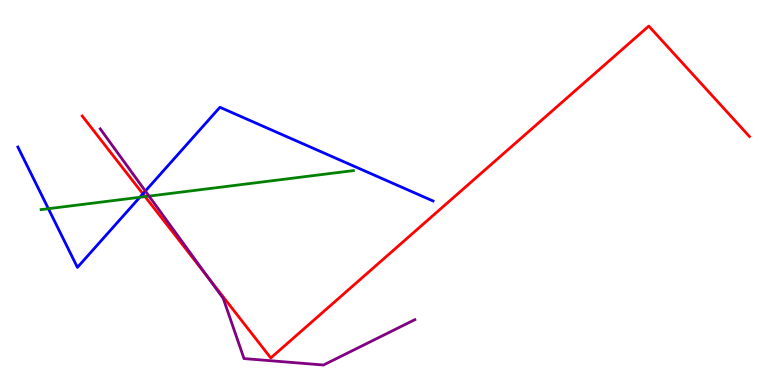[{'lines': ['blue', 'red'], 'intersections': [{'x': 1.84, 'y': 4.97}]}, {'lines': ['green', 'red'], 'intersections': [{'x': 1.87, 'y': 4.89}]}, {'lines': ['purple', 'red'], 'intersections': [{'x': 2.68, 'y': 2.8}]}, {'lines': ['blue', 'green'], 'intersections': [{'x': 0.624, 'y': 4.58}, {'x': 1.8, 'y': 4.88}]}, {'lines': ['blue', 'purple'], 'intersections': [{'x': 1.88, 'y': 5.04}]}, {'lines': ['green', 'purple'], 'intersections': [{'x': 1.92, 'y': 4.91}]}]